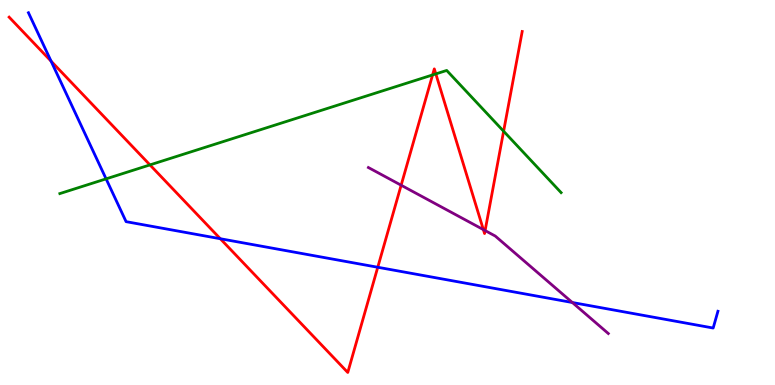[{'lines': ['blue', 'red'], 'intersections': [{'x': 0.659, 'y': 8.41}, {'x': 2.84, 'y': 3.8}, {'x': 4.87, 'y': 3.06}]}, {'lines': ['green', 'red'], 'intersections': [{'x': 1.93, 'y': 5.72}, {'x': 5.58, 'y': 8.05}, {'x': 5.62, 'y': 8.08}, {'x': 6.5, 'y': 6.59}]}, {'lines': ['purple', 'red'], 'intersections': [{'x': 5.18, 'y': 5.19}, {'x': 6.24, 'y': 4.04}, {'x': 6.26, 'y': 4.01}]}, {'lines': ['blue', 'green'], 'intersections': [{'x': 1.37, 'y': 5.35}]}, {'lines': ['blue', 'purple'], 'intersections': [{'x': 7.39, 'y': 2.14}]}, {'lines': ['green', 'purple'], 'intersections': []}]